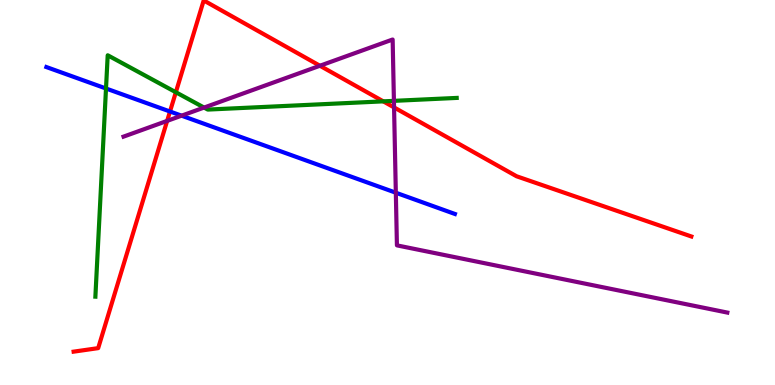[{'lines': ['blue', 'red'], 'intersections': [{'x': 2.19, 'y': 7.1}]}, {'lines': ['green', 'red'], 'intersections': [{'x': 2.27, 'y': 7.6}, {'x': 4.95, 'y': 7.37}]}, {'lines': ['purple', 'red'], 'intersections': [{'x': 2.16, 'y': 6.86}, {'x': 4.13, 'y': 8.29}, {'x': 5.08, 'y': 7.21}]}, {'lines': ['blue', 'green'], 'intersections': [{'x': 1.37, 'y': 7.7}]}, {'lines': ['blue', 'purple'], 'intersections': [{'x': 2.34, 'y': 7.0}, {'x': 5.11, 'y': 4.99}]}, {'lines': ['green', 'purple'], 'intersections': [{'x': 2.63, 'y': 7.21}, {'x': 5.08, 'y': 7.38}]}]